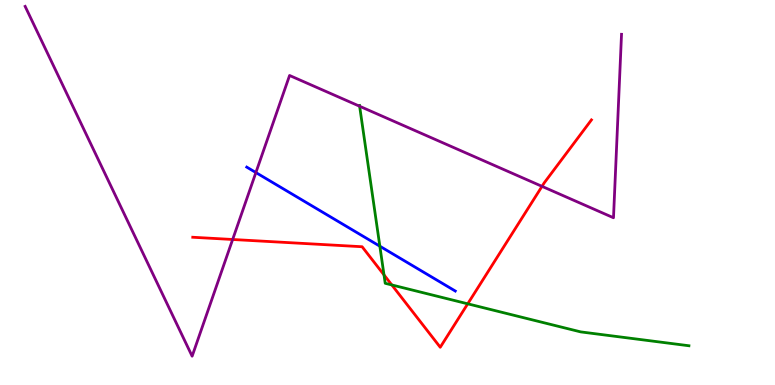[{'lines': ['blue', 'red'], 'intersections': []}, {'lines': ['green', 'red'], 'intersections': [{'x': 4.95, 'y': 2.86}, {'x': 5.06, 'y': 2.6}, {'x': 6.04, 'y': 2.11}]}, {'lines': ['purple', 'red'], 'intersections': [{'x': 3.0, 'y': 3.78}, {'x': 6.99, 'y': 5.16}]}, {'lines': ['blue', 'green'], 'intersections': [{'x': 4.9, 'y': 3.61}]}, {'lines': ['blue', 'purple'], 'intersections': [{'x': 3.3, 'y': 5.52}]}, {'lines': ['green', 'purple'], 'intersections': [{'x': 4.64, 'y': 7.24}]}]